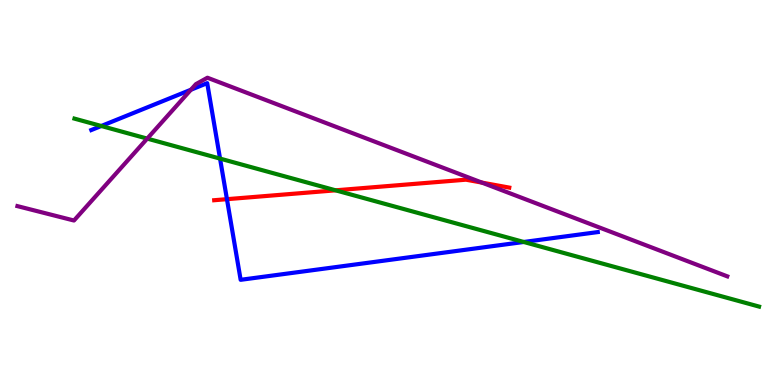[{'lines': ['blue', 'red'], 'intersections': [{'x': 2.93, 'y': 4.83}]}, {'lines': ['green', 'red'], 'intersections': [{'x': 4.33, 'y': 5.06}]}, {'lines': ['purple', 'red'], 'intersections': [{'x': 6.22, 'y': 5.26}]}, {'lines': ['blue', 'green'], 'intersections': [{'x': 1.31, 'y': 6.73}, {'x': 2.84, 'y': 5.88}, {'x': 6.76, 'y': 3.71}]}, {'lines': ['blue', 'purple'], 'intersections': [{'x': 2.46, 'y': 7.67}]}, {'lines': ['green', 'purple'], 'intersections': [{'x': 1.9, 'y': 6.4}]}]